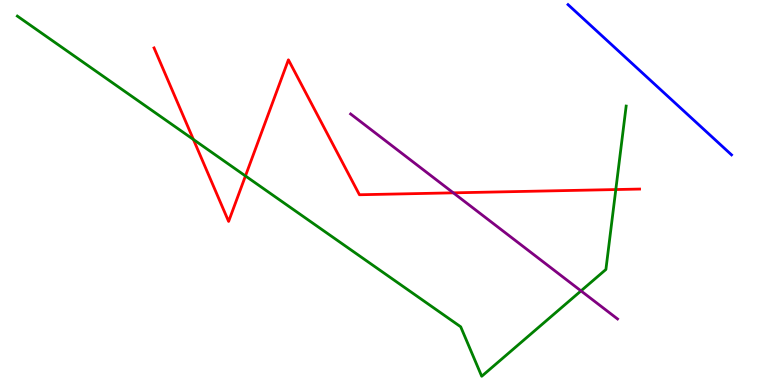[{'lines': ['blue', 'red'], 'intersections': []}, {'lines': ['green', 'red'], 'intersections': [{'x': 2.5, 'y': 6.38}, {'x': 3.17, 'y': 5.43}, {'x': 7.95, 'y': 5.08}]}, {'lines': ['purple', 'red'], 'intersections': [{'x': 5.85, 'y': 4.99}]}, {'lines': ['blue', 'green'], 'intersections': []}, {'lines': ['blue', 'purple'], 'intersections': []}, {'lines': ['green', 'purple'], 'intersections': [{'x': 7.5, 'y': 2.44}]}]